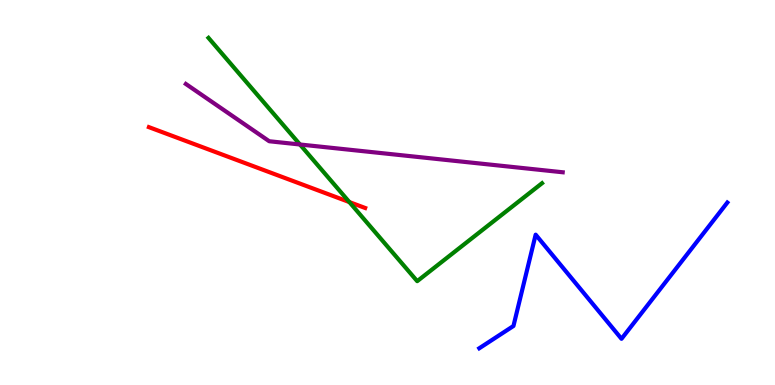[{'lines': ['blue', 'red'], 'intersections': []}, {'lines': ['green', 'red'], 'intersections': [{'x': 4.51, 'y': 4.75}]}, {'lines': ['purple', 'red'], 'intersections': []}, {'lines': ['blue', 'green'], 'intersections': []}, {'lines': ['blue', 'purple'], 'intersections': []}, {'lines': ['green', 'purple'], 'intersections': [{'x': 3.87, 'y': 6.25}]}]